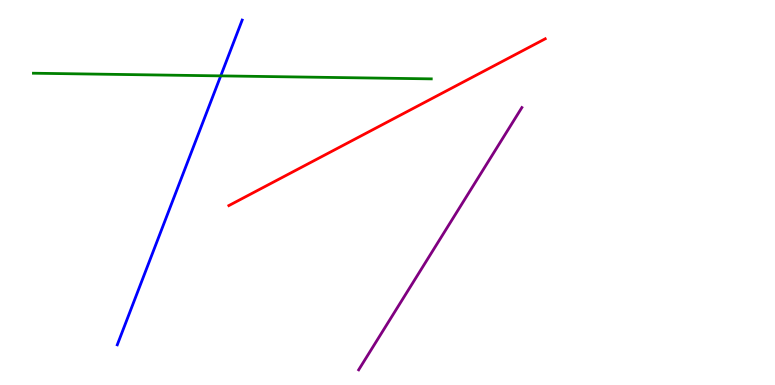[{'lines': ['blue', 'red'], 'intersections': []}, {'lines': ['green', 'red'], 'intersections': []}, {'lines': ['purple', 'red'], 'intersections': []}, {'lines': ['blue', 'green'], 'intersections': [{'x': 2.85, 'y': 8.03}]}, {'lines': ['blue', 'purple'], 'intersections': []}, {'lines': ['green', 'purple'], 'intersections': []}]